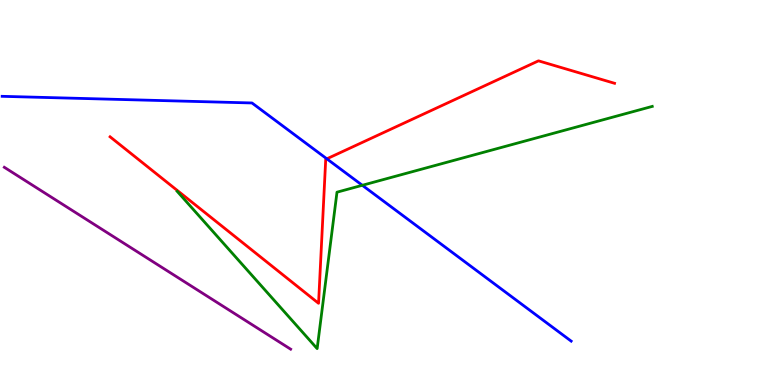[{'lines': ['blue', 'red'], 'intersections': [{'x': 4.22, 'y': 5.87}]}, {'lines': ['green', 'red'], 'intersections': []}, {'lines': ['purple', 'red'], 'intersections': []}, {'lines': ['blue', 'green'], 'intersections': [{'x': 4.68, 'y': 5.19}]}, {'lines': ['blue', 'purple'], 'intersections': []}, {'lines': ['green', 'purple'], 'intersections': []}]